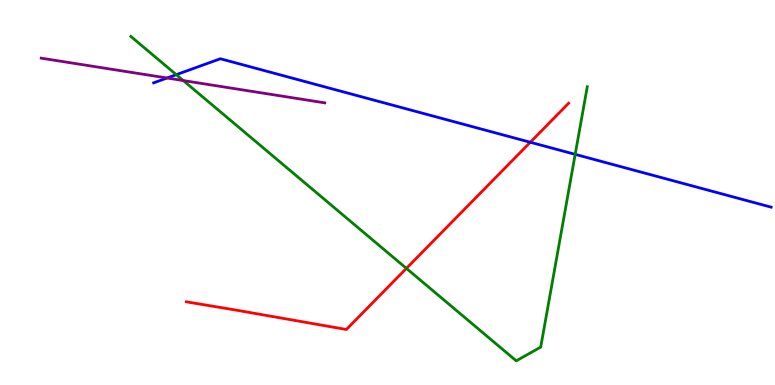[{'lines': ['blue', 'red'], 'intersections': [{'x': 6.84, 'y': 6.31}]}, {'lines': ['green', 'red'], 'intersections': [{'x': 5.24, 'y': 3.03}]}, {'lines': ['purple', 'red'], 'intersections': []}, {'lines': ['blue', 'green'], 'intersections': [{'x': 2.27, 'y': 8.06}, {'x': 7.42, 'y': 5.99}]}, {'lines': ['blue', 'purple'], 'intersections': [{'x': 2.16, 'y': 7.97}]}, {'lines': ['green', 'purple'], 'intersections': [{'x': 2.36, 'y': 7.91}]}]